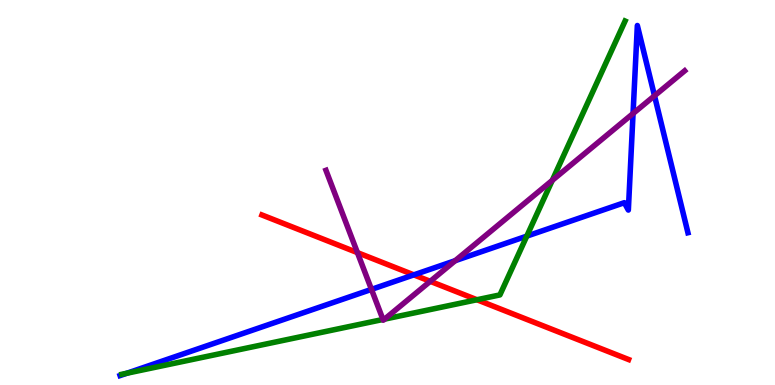[{'lines': ['blue', 'red'], 'intersections': [{'x': 5.34, 'y': 2.86}]}, {'lines': ['green', 'red'], 'intersections': [{'x': 6.15, 'y': 2.21}]}, {'lines': ['purple', 'red'], 'intersections': [{'x': 4.61, 'y': 3.44}, {'x': 5.55, 'y': 2.69}]}, {'lines': ['blue', 'green'], 'intersections': [{'x': 1.64, 'y': 0.306}, {'x': 6.8, 'y': 3.87}]}, {'lines': ['blue', 'purple'], 'intersections': [{'x': 4.79, 'y': 2.48}, {'x': 5.87, 'y': 3.23}, {'x': 8.17, 'y': 7.05}, {'x': 8.45, 'y': 7.51}]}, {'lines': ['green', 'purple'], 'intersections': [{'x': 4.94, 'y': 1.7}, {'x': 4.96, 'y': 1.71}, {'x': 7.13, 'y': 5.32}]}]